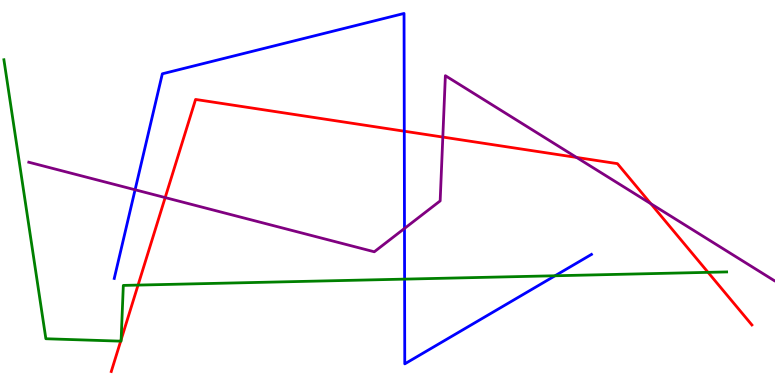[{'lines': ['blue', 'red'], 'intersections': [{'x': 5.22, 'y': 6.59}]}, {'lines': ['green', 'red'], 'intersections': [{'x': 1.56, 'y': 1.14}, {'x': 1.56, 'y': 1.18}, {'x': 1.78, 'y': 2.6}, {'x': 9.14, 'y': 2.93}]}, {'lines': ['purple', 'red'], 'intersections': [{'x': 2.13, 'y': 4.87}, {'x': 5.71, 'y': 6.44}, {'x': 7.44, 'y': 5.91}, {'x': 8.4, 'y': 4.71}]}, {'lines': ['blue', 'green'], 'intersections': [{'x': 5.22, 'y': 2.75}, {'x': 7.16, 'y': 2.84}]}, {'lines': ['blue', 'purple'], 'intersections': [{'x': 1.74, 'y': 5.07}, {'x': 5.22, 'y': 4.07}]}, {'lines': ['green', 'purple'], 'intersections': []}]